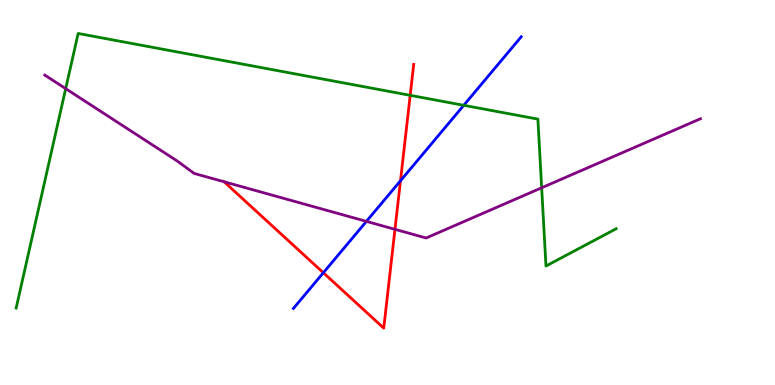[{'lines': ['blue', 'red'], 'intersections': [{'x': 4.17, 'y': 2.92}, {'x': 5.17, 'y': 5.31}]}, {'lines': ['green', 'red'], 'intersections': [{'x': 5.29, 'y': 7.52}]}, {'lines': ['purple', 'red'], 'intersections': [{'x': 2.89, 'y': 5.28}, {'x': 5.1, 'y': 4.04}]}, {'lines': ['blue', 'green'], 'intersections': [{'x': 5.98, 'y': 7.26}]}, {'lines': ['blue', 'purple'], 'intersections': [{'x': 4.73, 'y': 4.25}]}, {'lines': ['green', 'purple'], 'intersections': [{'x': 0.848, 'y': 7.7}, {'x': 6.99, 'y': 5.12}]}]